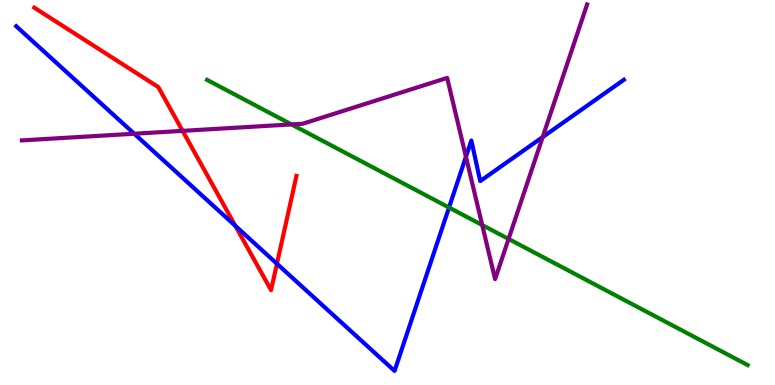[{'lines': ['blue', 'red'], 'intersections': [{'x': 3.04, 'y': 4.13}, {'x': 3.57, 'y': 3.15}]}, {'lines': ['green', 'red'], 'intersections': []}, {'lines': ['purple', 'red'], 'intersections': [{'x': 2.36, 'y': 6.6}]}, {'lines': ['blue', 'green'], 'intersections': [{'x': 5.79, 'y': 4.61}]}, {'lines': ['blue', 'purple'], 'intersections': [{'x': 1.73, 'y': 6.53}, {'x': 6.01, 'y': 5.93}, {'x': 7.0, 'y': 6.44}]}, {'lines': ['green', 'purple'], 'intersections': [{'x': 3.76, 'y': 6.77}, {'x': 6.22, 'y': 4.15}, {'x': 6.56, 'y': 3.79}]}]